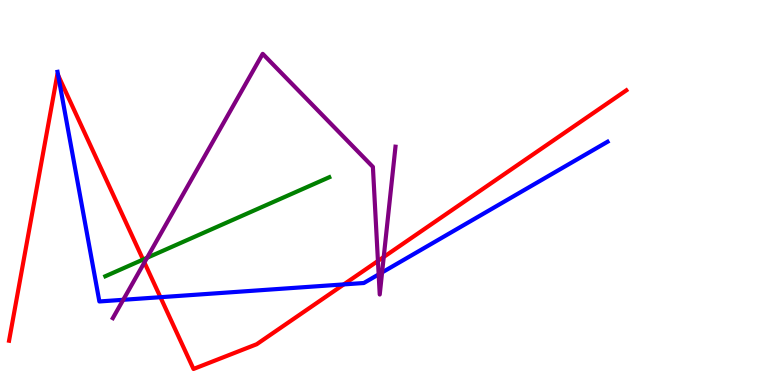[{'lines': ['blue', 'red'], 'intersections': [{'x': 0.75, 'y': 8.04}, {'x': 2.07, 'y': 2.28}, {'x': 4.44, 'y': 2.61}]}, {'lines': ['green', 'red'], 'intersections': [{'x': 1.85, 'y': 3.26}]}, {'lines': ['purple', 'red'], 'intersections': [{'x': 1.86, 'y': 3.18}, {'x': 4.88, 'y': 3.22}, {'x': 4.95, 'y': 3.33}]}, {'lines': ['blue', 'green'], 'intersections': []}, {'lines': ['blue', 'purple'], 'intersections': [{'x': 1.59, 'y': 2.21}, {'x': 4.89, 'y': 2.87}, {'x': 4.93, 'y': 2.92}]}, {'lines': ['green', 'purple'], 'intersections': [{'x': 1.9, 'y': 3.3}]}]